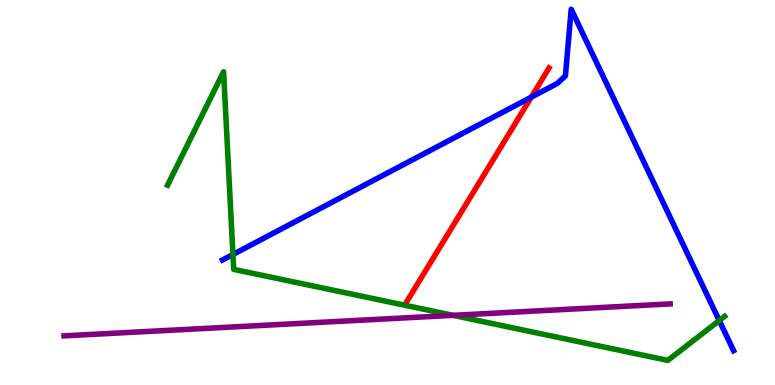[{'lines': ['blue', 'red'], 'intersections': [{'x': 6.86, 'y': 7.48}]}, {'lines': ['green', 'red'], 'intersections': []}, {'lines': ['purple', 'red'], 'intersections': []}, {'lines': ['blue', 'green'], 'intersections': [{'x': 3.01, 'y': 3.39}, {'x': 9.28, 'y': 1.67}]}, {'lines': ['blue', 'purple'], 'intersections': []}, {'lines': ['green', 'purple'], 'intersections': [{'x': 5.85, 'y': 1.81}]}]